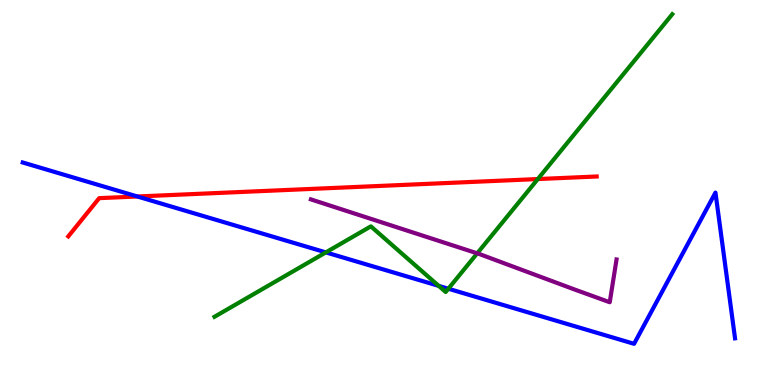[{'lines': ['blue', 'red'], 'intersections': [{'x': 1.77, 'y': 4.9}]}, {'lines': ['green', 'red'], 'intersections': [{'x': 6.94, 'y': 5.35}]}, {'lines': ['purple', 'red'], 'intersections': []}, {'lines': ['blue', 'green'], 'intersections': [{'x': 4.2, 'y': 3.44}, {'x': 5.66, 'y': 2.58}, {'x': 5.79, 'y': 2.5}]}, {'lines': ['blue', 'purple'], 'intersections': []}, {'lines': ['green', 'purple'], 'intersections': [{'x': 6.16, 'y': 3.42}]}]